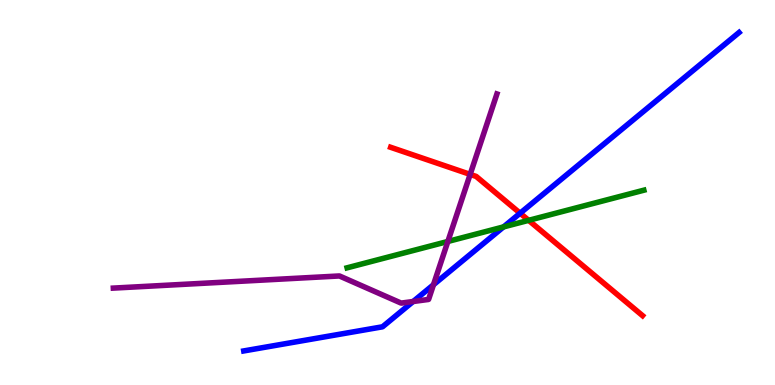[{'lines': ['blue', 'red'], 'intersections': [{'x': 6.71, 'y': 4.46}]}, {'lines': ['green', 'red'], 'intersections': [{'x': 6.82, 'y': 4.28}]}, {'lines': ['purple', 'red'], 'intersections': [{'x': 6.07, 'y': 5.47}]}, {'lines': ['blue', 'green'], 'intersections': [{'x': 6.5, 'y': 4.11}]}, {'lines': ['blue', 'purple'], 'intersections': [{'x': 5.33, 'y': 2.17}, {'x': 5.59, 'y': 2.6}]}, {'lines': ['green', 'purple'], 'intersections': [{'x': 5.78, 'y': 3.73}]}]